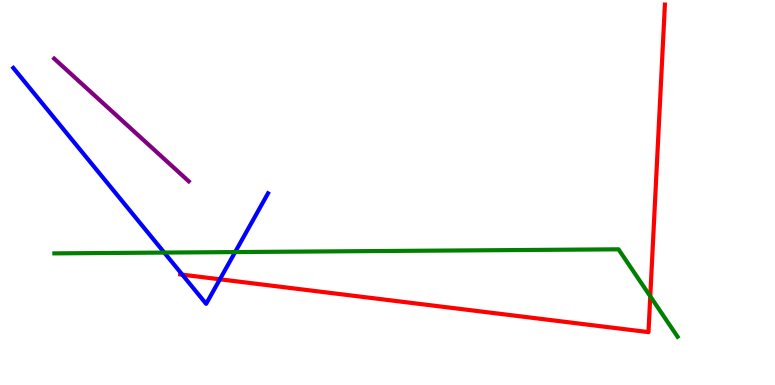[{'lines': ['blue', 'red'], 'intersections': [{'x': 2.35, 'y': 2.87}, {'x': 2.84, 'y': 2.75}]}, {'lines': ['green', 'red'], 'intersections': [{'x': 8.39, 'y': 2.3}]}, {'lines': ['purple', 'red'], 'intersections': []}, {'lines': ['blue', 'green'], 'intersections': [{'x': 2.12, 'y': 3.44}, {'x': 3.03, 'y': 3.45}]}, {'lines': ['blue', 'purple'], 'intersections': []}, {'lines': ['green', 'purple'], 'intersections': []}]